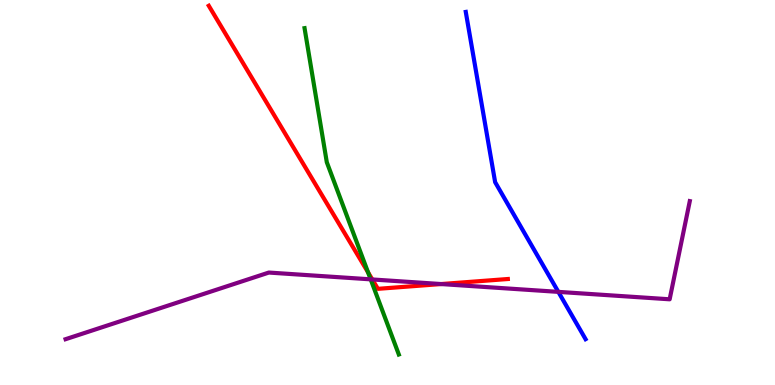[{'lines': ['blue', 'red'], 'intersections': []}, {'lines': ['green', 'red'], 'intersections': [{'x': 4.75, 'y': 2.93}]}, {'lines': ['purple', 'red'], 'intersections': [{'x': 4.8, 'y': 2.74}, {'x': 5.69, 'y': 2.62}]}, {'lines': ['blue', 'green'], 'intersections': []}, {'lines': ['blue', 'purple'], 'intersections': [{'x': 7.2, 'y': 2.42}]}, {'lines': ['green', 'purple'], 'intersections': [{'x': 4.78, 'y': 2.74}]}]